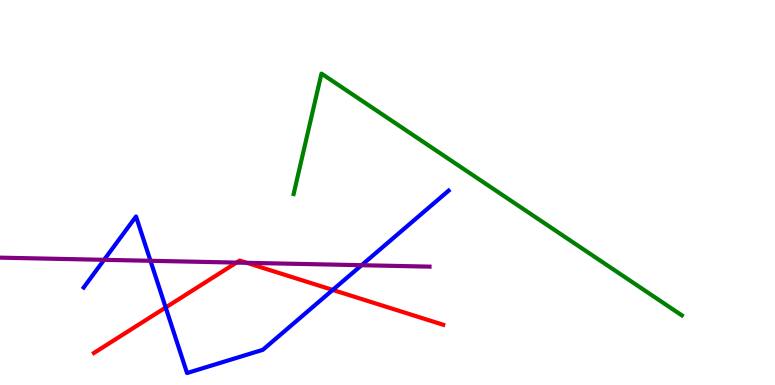[{'lines': ['blue', 'red'], 'intersections': [{'x': 2.14, 'y': 2.01}, {'x': 4.29, 'y': 2.47}]}, {'lines': ['green', 'red'], 'intersections': []}, {'lines': ['purple', 'red'], 'intersections': [{'x': 3.05, 'y': 3.18}, {'x': 3.18, 'y': 3.17}]}, {'lines': ['blue', 'green'], 'intersections': []}, {'lines': ['blue', 'purple'], 'intersections': [{'x': 1.34, 'y': 3.25}, {'x': 1.94, 'y': 3.23}, {'x': 4.67, 'y': 3.11}]}, {'lines': ['green', 'purple'], 'intersections': []}]